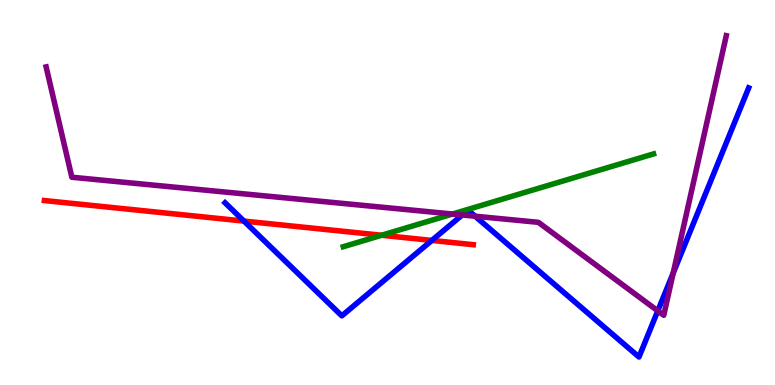[{'lines': ['blue', 'red'], 'intersections': [{'x': 3.15, 'y': 4.26}, {'x': 5.57, 'y': 3.76}]}, {'lines': ['green', 'red'], 'intersections': [{'x': 4.92, 'y': 3.89}]}, {'lines': ['purple', 'red'], 'intersections': []}, {'lines': ['blue', 'green'], 'intersections': []}, {'lines': ['blue', 'purple'], 'intersections': [{'x': 5.96, 'y': 4.42}, {'x': 6.13, 'y': 4.38}, {'x': 8.49, 'y': 1.93}, {'x': 8.69, 'y': 2.91}]}, {'lines': ['green', 'purple'], 'intersections': [{'x': 5.84, 'y': 4.44}]}]